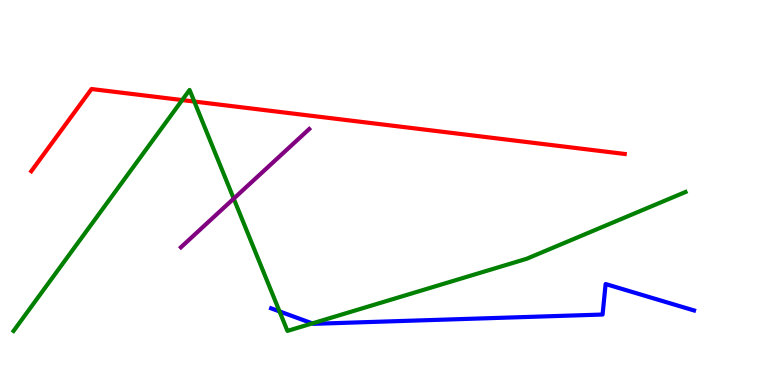[{'lines': ['blue', 'red'], 'intersections': []}, {'lines': ['green', 'red'], 'intersections': [{'x': 2.35, 'y': 7.4}, {'x': 2.51, 'y': 7.36}]}, {'lines': ['purple', 'red'], 'intersections': []}, {'lines': ['blue', 'green'], 'intersections': [{'x': 3.61, 'y': 1.91}, {'x': 4.03, 'y': 1.6}]}, {'lines': ['blue', 'purple'], 'intersections': []}, {'lines': ['green', 'purple'], 'intersections': [{'x': 3.02, 'y': 4.84}]}]